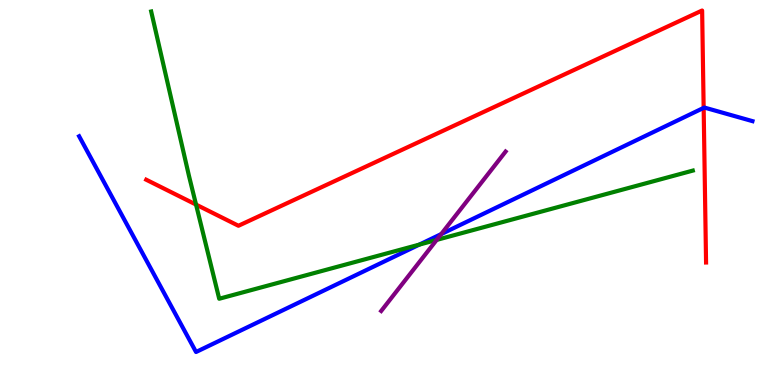[{'lines': ['blue', 'red'], 'intersections': [{'x': 9.08, 'y': 7.2}]}, {'lines': ['green', 'red'], 'intersections': [{'x': 2.53, 'y': 4.69}]}, {'lines': ['purple', 'red'], 'intersections': []}, {'lines': ['blue', 'green'], 'intersections': [{'x': 5.41, 'y': 3.65}]}, {'lines': ['blue', 'purple'], 'intersections': [{'x': 5.69, 'y': 3.92}]}, {'lines': ['green', 'purple'], 'intersections': [{'x': 5.63, 'y': 3.77}]}]